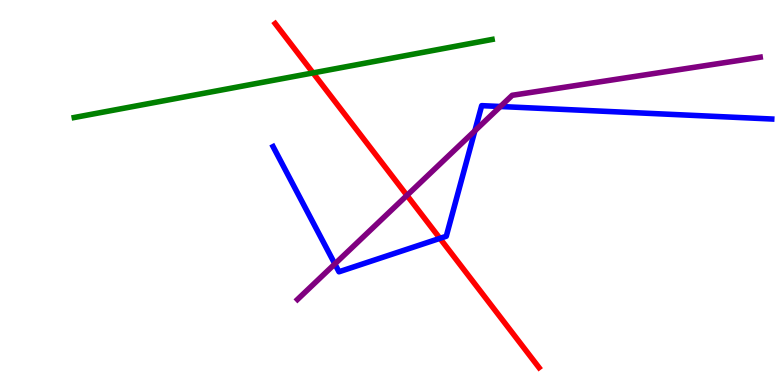[{'lines': ['blue', 'red'], 'intersections': [{'x': 5.68, 'y': 3.81}]}, {'lines': ['green', 'red'], 'intersections': [{'x': 4.04, 'y': 8.11}]}, {'lines': ['purple', 'red'], 'intersections': [{'x': 5.25, 'y': 4.93}]}, {'lines': ['blue', 'green'], 'intersections': []}, {'lines': ['blue', 'purple'], 'intersections': [{'x': 4.32, 'y': 3.14}, {'x': 6.13, 'y': 6.6}, {'x': 6.46, 'y': 7.23}]}, {'lines': ['green', 'purple'], 'intersections': []}]